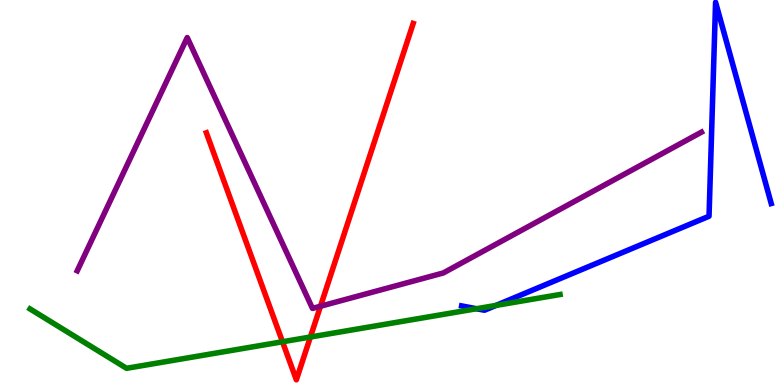[{'lines': ['blue', 'red'], 'intersections': []}, {'lines': ['green', 'red'], 'intersections': [{'x': 3.65, 'y': 1.12}, {'x': 4.01, 'y': 1.25}]}, {'lines': ['purple', 'red'], 'intersections': [{'x': 4.14, 'y': 2.05}]}, {'lines': ['blue', 'green'], 'intersections': [{'x': 6.15, 'y': 1.98}, {'x': 6.4, 'y': 2.07}]}, {'lines': ['blue', 'purple'], 'intersections': []}, {'lines': ['green', 'purple'], 'intersections': []}]